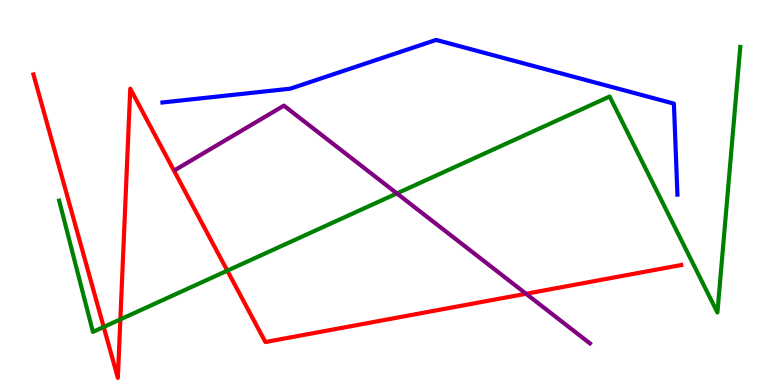[{'lines': ['blue', 'red'], 'intersections': []}, {'lines': ['green', 'red'], 'intersections': [{'x': 1.34, 'y': 1.51}, {'x': 1.55, 'y': 1.7}, {'x': 2.93, 'y': 2.97}]}, {'lines': ['purple', 'red'], 'intersections': [{'x': 6.79, 'y': 2.37}]}, {'lines': ['blue', 'green'], 'intersections': []}, {'lines': ['blue', 'purple'], 'intersections': []}, {'lines': ['green', 'purple'], 'intersections': [{'x': 5.12, 'y': 4.98}]}]